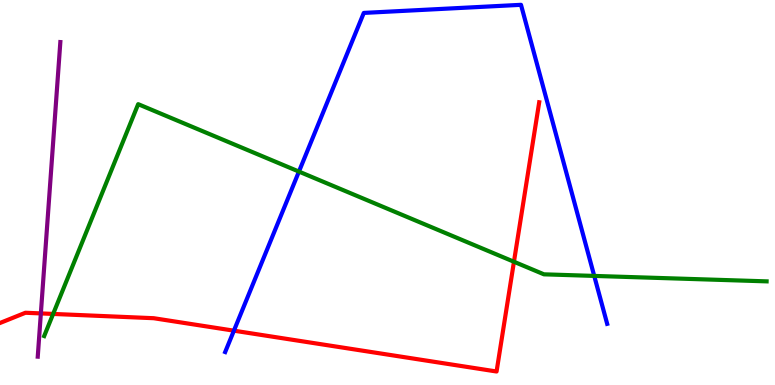[{'lines': ['blue', 'red'], 'intersections': [{'x': 3.02, 'y': 1.41}]}, {'lines': ['green', 'red'], 'intersections': [{'x': 0.686, 'y': 1.85}, {'x': 6.63, 'y': 3.2}]}, {'lines': ['purple', 'red'], 'intersections': [{'x': 0.527, 'y': 1.86}]}, {'lines': ['blue', 'green'], 'intersections': [{'x': 3.86, 'y': 5.54}, {'x': 7.67, 'y': 2.83}]}, {'lines': ['blue', 'purple'], 'intersections': []}, {'lines': ['green', 'purple'], 'intersections': []}]